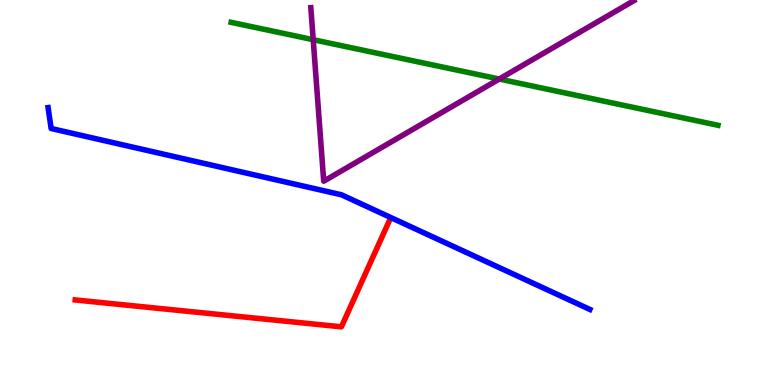[{'lines': ['blue', 'red'], 'intersections': []}, {'lines': ['green', 'red'], 'intersections': []}, {'lines': ['purple', 'red'], 'intersections': []}, {'lines': ['blue', 'green'], 'intersections': []}, {'lines': ['blue', 'purple'], 'intersections': []}, {'lines': ['green', 'purple'], 'intersections': [{'x': 4.04, 'y': 8.97}, {'x': 6.44, 'y': 7.95}]}]